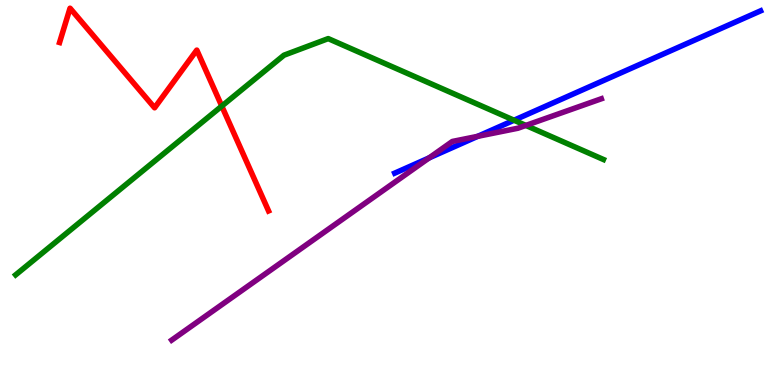[{'lines': ['blue', 'red'], 'intersections': []}, {'lines': ['green', 'red'], 'intersections': [{'x': 2.86, 'y': 7.24}]}, {'lines': ['purple', 'red'], 'intersections': []}, {'lines': ['blue', 'green'], 'intersections': [{'x': 6.63, 'y': 6.88}]}, {'lines': ['blue', 'purple'], 'intersections': [{'x': 5.54, 'y': 5.9}, {'x': 6.16, 'y': 6.46}]}, {'lines': ['green', 'purple'], 'intersections': [{'x': 6.79, 'y': 6.74}]}]